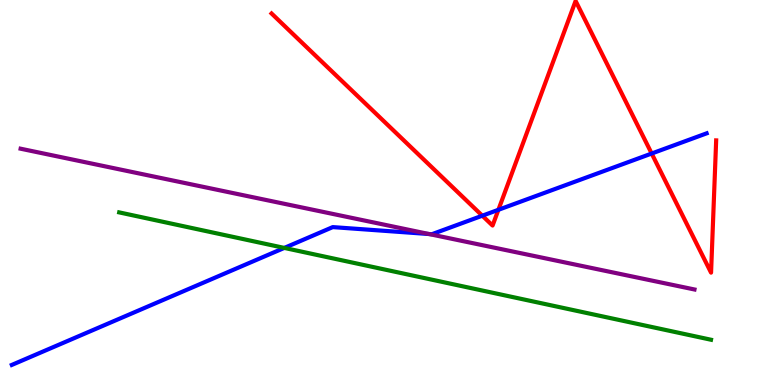[{'lines': ['blue', 'red'], 'intersections': [{'x': 6.22, 'y': 4.4}, {'x': 6.43, 'y': 4.55}, {'x': 8.41, 'y': 6.01}]}, {'lines': ['green', 'red'], 'intersections': []}, {'lines': ['purple', 'red'], 'intersections': []}, {'lines': ['blue', 'green'], 'intersections': [{'x': 3.67, 'y': 3.56}]}, {'lines': ['blue', 'purple'], 'intersections': [{'x': 5.54, 'y': 3.92}]}, {'lines': ['green', 'purple'], 'intersections': []}]